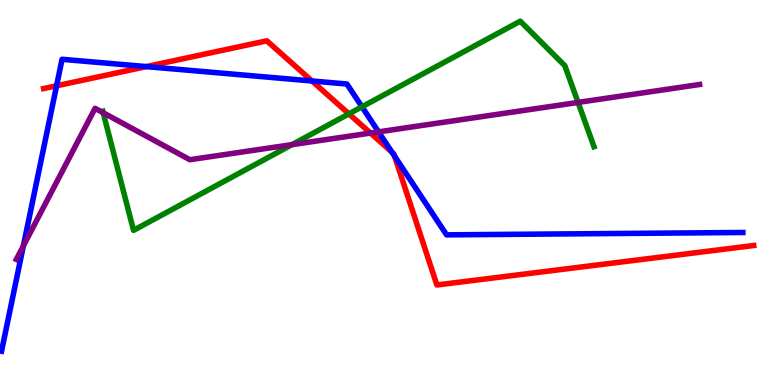[{'lines': ['blue', 'red'], 'intersections': [{'x': 0.73, 'y': 7.77}, {'x': 1.89, 'y': 8.27}, {'x': 4.03, 'y': 7.9}, {'x': 5.06, 'y': 6.05}, {'x': 5.09, 'y': 5.94}]}, {'lines': ['green', 'red'], 'intersections': [{'x': 4.5, 'y': 7.04}]}, {'lines': ['purple', 'red'], 'intersections': [{'x': 4.78, 'y': 6.54}]}, {'lines': ['blue', 'green'], 'intersections': [{'x': 4.67, 'y': 7.23}]}, {'lines': ['blue', 'purple'], 'intersections': [{'x': 0.301, 'y': 3.61}, {'x': 4.88, 'y': 6.57}]}, {'lines': ['green', 'purple'], 'intersections': [{'x': 1.33, 'y': 7.07}, {'x': 3.77, 'y': 6.24}, {'x': 7.46, 'y': 7.34}]}]